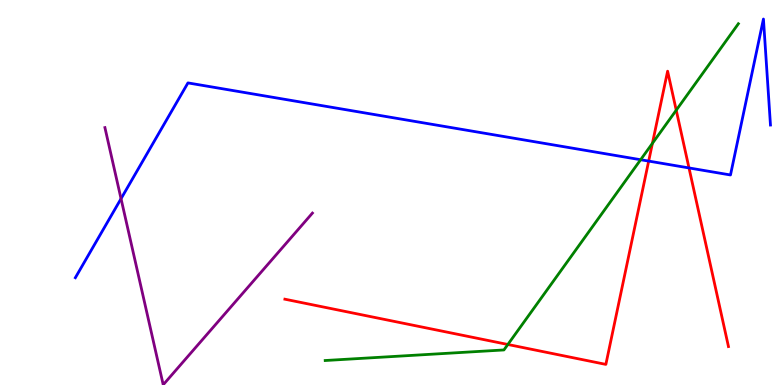[{'lines': ['blue', 'red'], 'intersections': [{'x': 8.37, 'y': 5.82}, {'x': 8.89, 'y': 5.64}]}, {'lines': ['green', 'red'], 'intersections': [{'x': 6.55, 'y': 1.05}, {'x': 8.42, 'y': 6.28}, {'x': 8.73, 'y': 7.14}]}, {'lines': ['purple', 'red'], 'intersections': []}, {'lines': ['blue', 'green'], 'intersections': [{'x': 8.27, 'y': 5.85}]}, {'lines': ['blue', 'purple'], 'intersections': [{'x': 1.56, 'y': 4.84}]}, {'lines': ['green', 'purple'], 'intersections': []}]